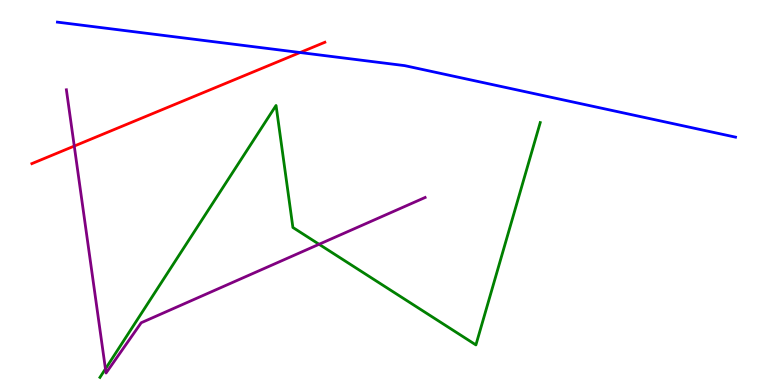[{'lines': ['blue', 'red'], 'intersections': [{'x': 3.87, 'y': 8.64}]}, {'lines': ['green', 'red'], 'intersections': []}, {'lines': ['purple', 'red'], 'intersections': [{'x': 0.958, 'y': 6.21}]}, {'lines': ['blue', 'green'], 'intersections': []}, {'lines': ['blue', 'purple'], 'intersections': []}, {'lines': ['green', 'purple'], 'intersections': [{'x': 1.36, 'y': 0.419}, {'x': 4.12, 'y': 3.66}]}]